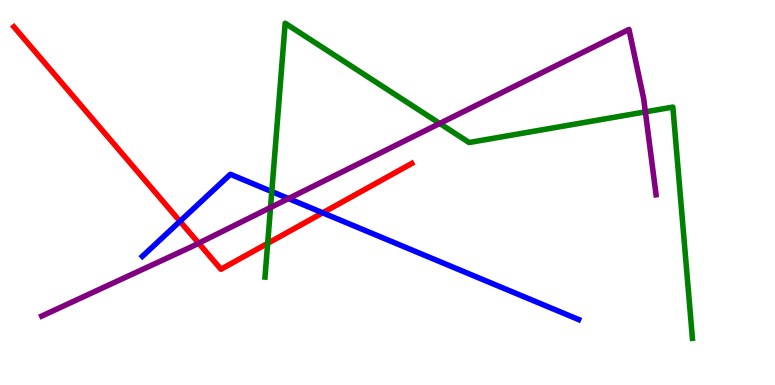[{'lines': ['blue', 'red'], 'intersections': [{'x': 2.32, 'y': 4.25}, {'x': 4.16, 'y': 4.47}]}, {'lines': ['green', 'red'], 'intersections': [{'x': 3.45, 'y': 3.68}]}, {'lines': ['purple', 'red'], 'intersections': [{'x': 2.56, 'y': 3.68}]}, {'lines': ['blue', 'green'], 'intersections': [{'x': 3.51, 'y': 5.02}]}, {'lines': ['blue', 'purple'], 'intersections': [{'x': 3.72, 'y': 4.84}]}, {'lines': ['green', 'purple'], 'intersections': [{'x': 3.49, 'y': 4.61}, {'x': 5.67, 'y': 6.79}, {'x': 8.33, 'y': 7.09}]}]